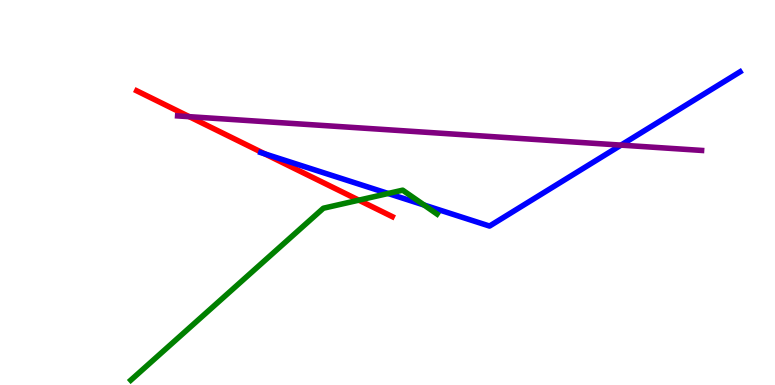[{'lines': ['blue', 'red'], 'intersections': [{'x': 3.42, 'y': 6.0}]}, {'lines': ['green', 'red'], 'intersections': [{'x': 4.63, 'y': 4.8}]}, {'lines': ['purple', 'red'], 'intersections': [{'x': 2.44, 'y': 6.97}]}, {'lines': ['blue', 'green'], 'intersections': [{'x': 5.01, 'y': 4.97}, {'x': 5.47, 'y': 4.67}]}, {'lines': ['blue', 'purple'], 'intersections': [{'x': 8.01, 'y': 6.23}]}, {'lines': ['green', 'purple'], 'intersections': []}]